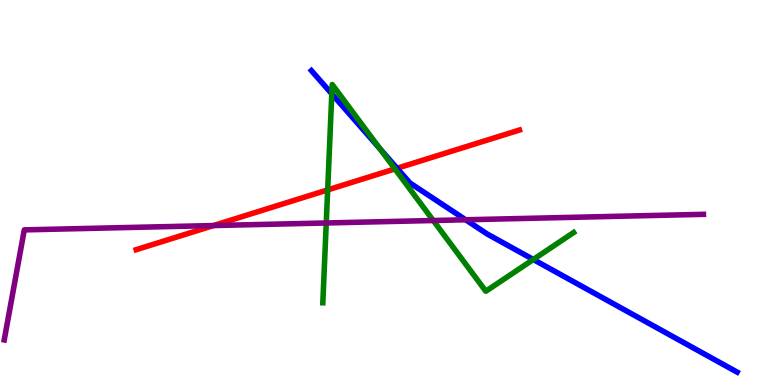[{'lines': ['blue', 'red'], 'intersections': [{'x': 5.12, 'y': 5.63}]}, {'lines': ['green', 'red'], 'intersections': [{'x': 4.23, 'y': 5.07}, {'x': 5.1, 'y': 5.61}]}, {'lines': ['purple', 'red'], 'intersections': [{'x': 2.75, 'y': 4.14}]}, {'lines': ['blue', 'green'], 'intersections': [{'x': 4.28, 'y': 7.56}, {'x': 4.9, 'y': 6.14}, {'x': 6.88, 'y': 3.26}]}, {'lines': ['blue', 'purple'], 'intersections': [{'x': 6.01, 'y': 4.29}]}, {'lines': ['green', 'purple'], 'intersections': [{'x': 4.21, 'y': 4.21}, {'x': 5.59, 'y': 4.27}]}]